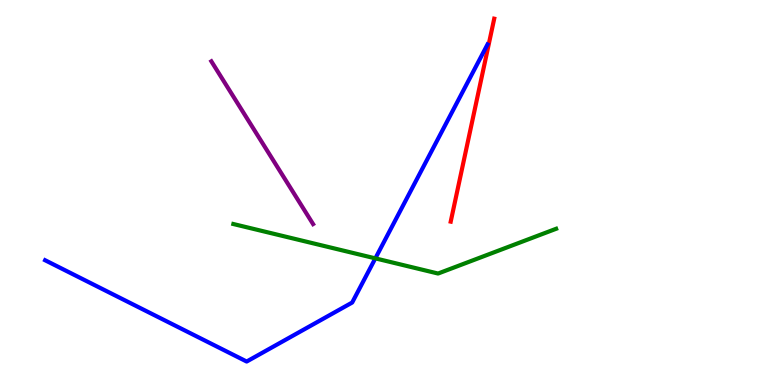[{'lines': ['blue', 'red'], 'intersections': []}, {'lines': ['green', 'red'], 'intersections': []}, {'lines': ['purple', 'red'], 'intersections': []}, {'lines': ['blue', 'green'], 'intersections': [{'x': 4.84, 'y': 3.29}]}, {'lines': ['blue', 'purple'], 'intersections': []}, {'lines': ['green', 'purple'], 'intersections': []}]